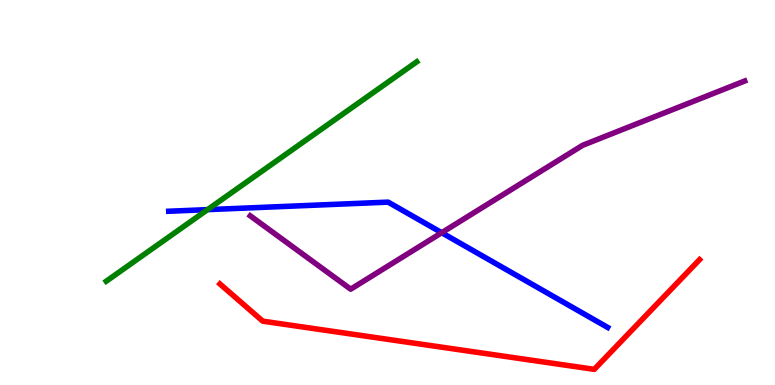[{'lines': ['blue', 'red'], 'intersections': []}, {'lines': ['green', 'red'], 'intersections': []}, {'lines': ['purple', 'red'], 'intersections': []}, {'lines': ['blue', 'green'], 'intersections': [{'x': 2.68, 'y': 4.55}]}, {'lines': ['blue', 'purple'], 'intersections': [{'x': 5.7, 'y': 3.96}]}, {'lines': ['green', 'purple'], 'intersections': []}]